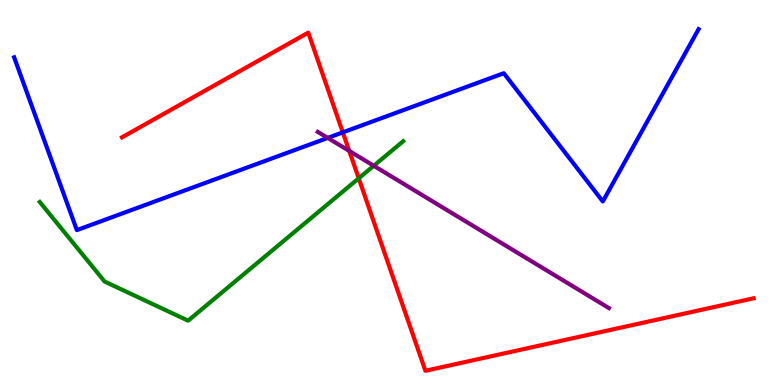[{'lines': ['blue', 'red'], 'intersections': [{'x': 4.42, 'y': 6.56}]}, {'lines': ['green', 'red'], 'intersections': [{'x': 4.63, 'y': 5.37}]}, {'lines': ['purple', 'red'], 'intersections': [{'x': 4.51, 'y': 6.08}]}, {'lines': ['blue', 'green'], 'intersections': []}, {'lines': ['blue', 'purple'], 'intersections': [{'x': 4.23, 'y': 6.42}]}, {'lines': ['green', 'purple'], 'intersections': [{'x': 4.82, 'y': 5.69}]}]